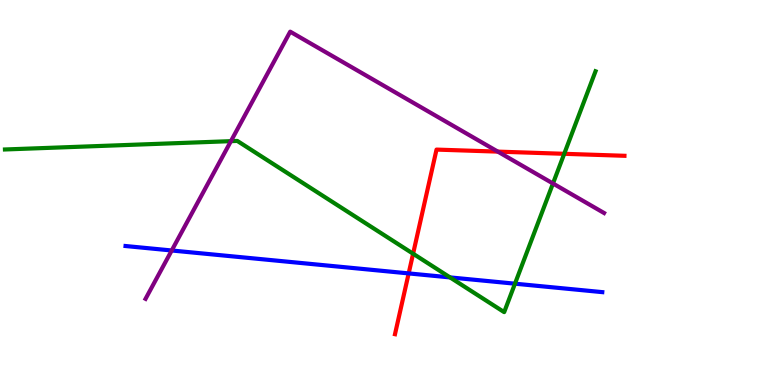[{'lines': ['blue', 'red'], 'intersections': [{'x': 5.27, 'y': 2.9}]}, {'lines': ['green', 'red'], 'intersections': [{'x': 5.33, 'y': 3.41}, {'x': 7.28, 'y': 6.01}]}, {'lines': ['purple', 'red'], 'intersections': [{'x': 6.42, 'y': 6.06}]}, {'lines': ['blue', 'green'], 'intersections': [{'x': 5.81, 'y': 2.79}, {'x': 6.64, 'y': 2.63}]}, {'lines': ['blue', 'purple'], 'intersections': [{'x': 2.22, 'y': 3.49}]}, {'lines': ['green', 'purple'], 'intersections': [{'x': 2.98, 'y': 6.33}, {'x': 7.14, 'y': 5.23}]}]